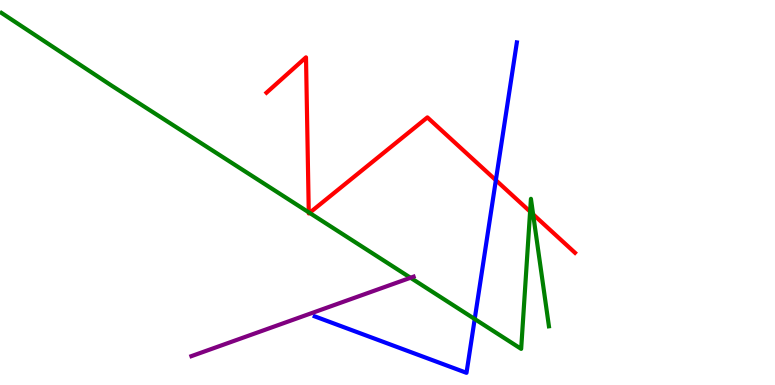[{'lines': ['blue', 'red'], 'intersections': [{'x': 6.4, 'y': 5.32}]}, {'lines': ['green', 'red'], 'intersections': [{'x': 3.98, 'y': 4.48}, {'x': 3.99, 'y': 4.47}, {'x': 6.84, 'y': 4.5}, {'x': 6.88, 'y': 4.43}]}, {'lines': ['purple', 'red'], 'intersections': []}, {'lines': ['blue', 'green'], 'intersections': [{'x': 6.13, 'y': 1.71}]}, {'lines': ['blue', 'purple'], 'intersections': []}, {'lines': ['green', 'purple'], 'intersections': [{'x': 5.3, 'y': 2.79}]}]